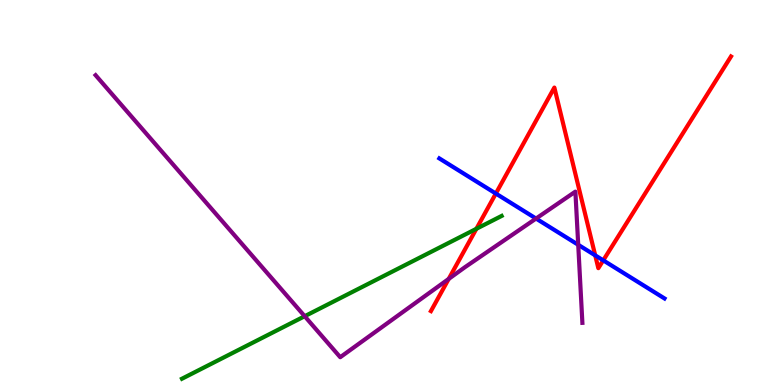[{'lines': ['blue', 'red'], 'intersections': [{'x': 6.4, 'y': 4.97}, {'x': 7.68, 'y': 3.37}, {'x': 7.78, 'y': 3.24}]}, {'lines': ['green', 'red'], 'intersections': [{'x': 6.15, 'y': 4.06}]}, {'lines': ['purple', 'red'], 'intersections': [{'x': 5.79, 'y': 2.76}]}, {'lines': ['blue', 'green'], 'intersections': []}, {'lines': ['blue', 'purple'], 'intersections': [{'x': 6.92, 'y': 4.32}, {'x': 7.46, 'y': 3.64}]}, {'lines': ['green', 'purple'], 'intersections': [{'x': 3.93, 'y': 1.79}]}]